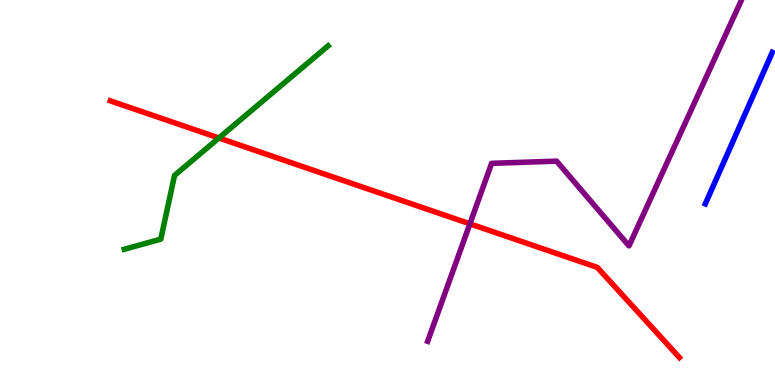[{'lines': ['blue', 'red'], 'intersections': []}, {'lines': ['green', 'red'], 'intersections': [{'x': 2.82, 'y': 6.42}]}, {'lines': ['purple', 'red'], 'intersections': [{'x': 6.06, 'y': 4.19}]}, {'lines': ['blue', 'green'], 'intersections': []}, {'lines': ['blue', 'purple'], 'intersections': []}, {'lines': ['green', 'purple'], 'intersections': []}]